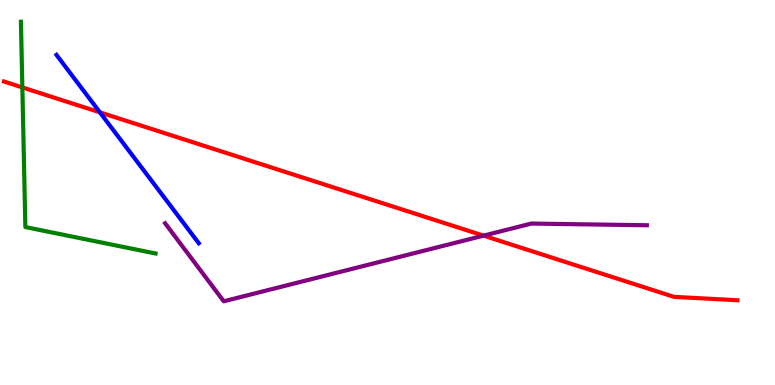[{'lines': ['blue', 'red'], 'intersections': [{'x': 1.29, 'y': 7.08}]}, {'lines': ['green', 'red'], 'intersections': [{'x': 0.288, 'y': 7.73}]}, {'lines': ['purple', 'red'], 'intersections': [{'x': 6.24, 'y': 3.88}]}, {'lines': ['blue', 'green'], 'intersections': []}, {'lines': ['blue', 'purple'], 'intersections': []}, {'lines': ['green', 'purple'], 'intersections': []}]